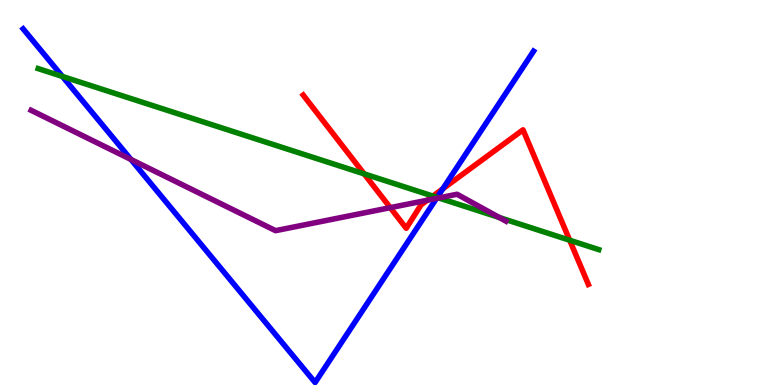[{'lines': ['blue', 'red'], 'intersections': [{'x': 5.71, 'y': 5.1}]}, {'lines': ['green', 'red'], 'intersections': [{'x': 4.7, 'y': 5.48}, {'x': 5.59, 'y': 4.91}, {'x': 7.35, 'y': 3.76}]}, {'lines': ['purple', 'red'], 'intersections': [{'x': 5.04, 'y': 4.61}, {'x': 5.51, 'y': 4.8}]}, {'lines': ['blue', 'green'], 'intersections': [{'x': 0.805, 'y': 8.01}, {'x': 5.64, 'y': 4.87}]}, {'lines': ['blue', 'purple'], 'intersections': [{'x': 1.69, 'y': 5.86}, {'x': 5.63, 'y': 4.85}]}, {'lines': ['green', 'purple'], 'intersections': [{'x': 5.66, 'y': 4.86}, {'x': 6.44, 'y': 4.35}]}]